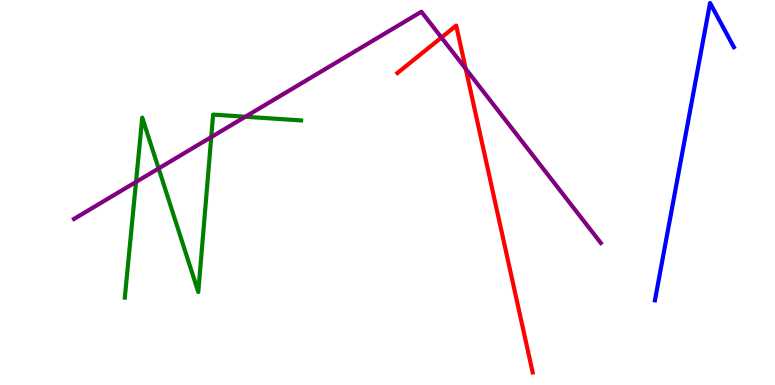[{'lines': ['blue', 'red'], 'intersections': []}, {'lines': ['green', 'red'], 'intersections': []}, {'lines': ['purple', 'red'], 'intersections': [{'x': 5.7, 'y': 9.03}, {'x': 6.01, 'y': 8.21}]}, {'lines': ['blue', 'green'], 'intersections': []}, {'lines': ['blue', 'purple'], 'intersections': []}, {'lines': ['green', 'purple'], 'intersections': [{'x': 1.76, 'y': 5.27}, {'x': 2.05, 'y': 5.62}, {'x': 2.73, 'y': 6.44}, {'x': 3.17, 'y': 6.97}]}]